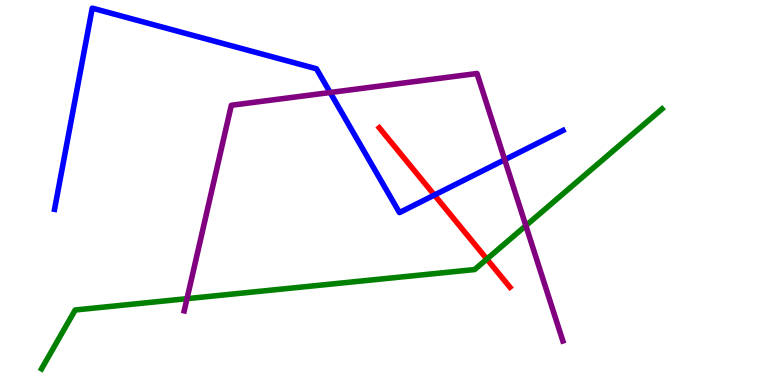[{'lines': ['blue', 'red'], 'intersections': [{'x': 5.61, 'y': 4.93}]}, {'lines': ['green', 'red'], 'intersections': [{'x': 6.28, 'y': 3.27}]}, {'lines': ['purple', 'red'], 'intersections': []}, {'lines': ['blue', 'green'], 'intersections': []}, {'lines': ['blue', 'purple'], 'intersections': [{'x': 4.26, 'y': 7.6}, {'x': 6.51, 'y': 5.85}]}, {'lines': ['green', 'purple'], 'intersections': [{'x': 2.41, 'y': 2.24}, {'x': 6.79, 'y': 4.14}]}]